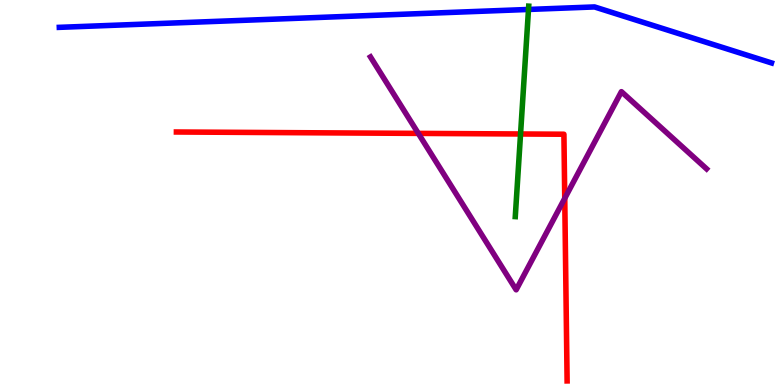[{'lines': ['blue', 'red'], 'intersections': []}, {'lines': ['green', 'red'], 'intersections': [{'x': 6.72, 'y': 6.52}]}, {'lines': ['purple', 'red'], 'intersections': [{'x': 5.4, 'y': 6.54}, {'x': 7.29, 'y': 4.85}]}, {'lines': ['blue', 'green'], 'intersections': [{'x': 6.82, 'y': 9.75}]}, {'lines': ['blue', 'purple'], 'intersections': []}, {'lines': ['green', 'purple'], 'intersections': []}]